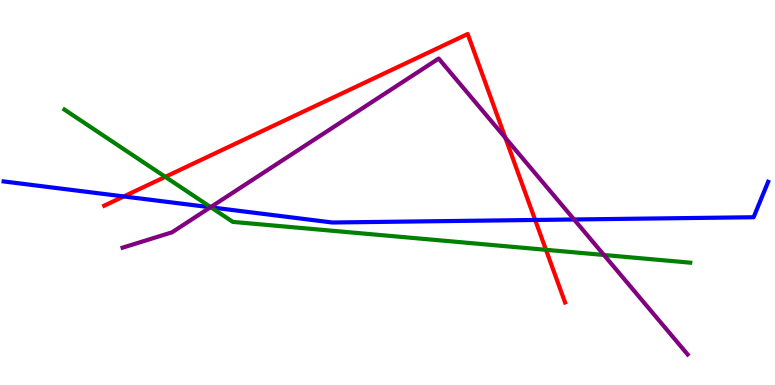[{'lines': ['blue', 'red'], 'intersections': [{'x': 1.6, 'y': 4.9}, {'x': 6.91, 'y': 4.29}]}, {'lines': ['green', 'red'], 'intersections': [{'x': 2.13, 'y': 5.41}, {'x': 7.04, 'y': 3.51}]}, {'lines': ['purple', 'red'], 'intersections': [{'x': 6.52, 'y': 6.42}]}, {'lines': ['blue', 'green'], 'intersections': [{'x': 2.72, 'y': 4.61}]}, {'lines': ['blue', 'purple'], 'intersections': [{'x': 2.72, 'y': 4.62}, {'x': 7.41, 'y': 4.3}]}, {'lines': ['green', 'purple'], 'intersections': [{'x': 2.72, 'y': 4.62}, {'x': 7.79, 'y': 3.38}]}]